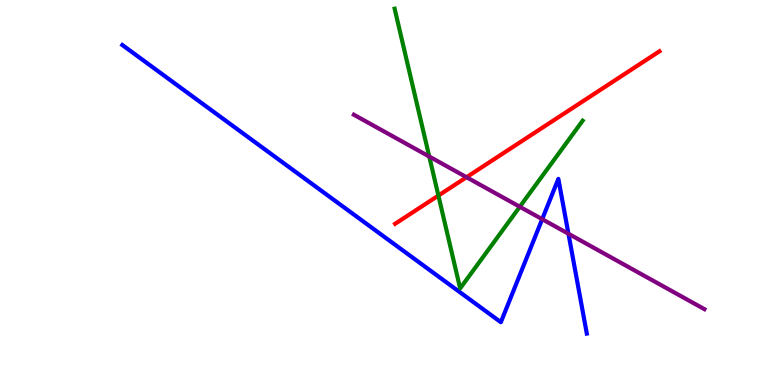[{'lines': ['blue', 'red'], 'intersections': []}, {'lines': ['green', 'red'], 'intersections': [{'x': 5.66, 'y': 4.92}]}, {'lines': ['purple', 'red'], 'intersections': [{'x': 6.02, 'y': 5.4}]}, {'lines': ['blue', 'green'], 'intersections': []}, {'lines': ['blue', 'purple'], 'intersections': [{'x': 7.0, 'y': 4.31}, {'x': 7.33, 'y': 3.93}]}, {'lines': ['green', 'purple'], 'intersections': [{'x': 5.54, 'y': 5.93}, {'x': 6.71, 'y': 4.63}]}]